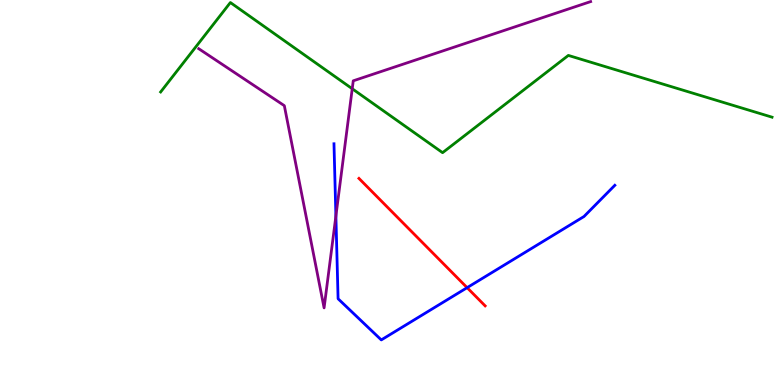[{'lines': ['blue', 'red'], 'intersections': [{'x': 6.03, 'y': 2.53}]}, {'lines': ['green', 'red'], 'intersections': []}, {'lines': ['purple', 'red'], 'intersections': []}, {'lines': ['blue', 'green'], 'intersections': []}, {'lines': ['blue', 'purple'], 'intersections': [{'x': 4.33, 'y': 4.39}]}, {'lines': ['green', 'purple'], 'intersections': [{'x': 4.54, 'y': 7.69}]}]